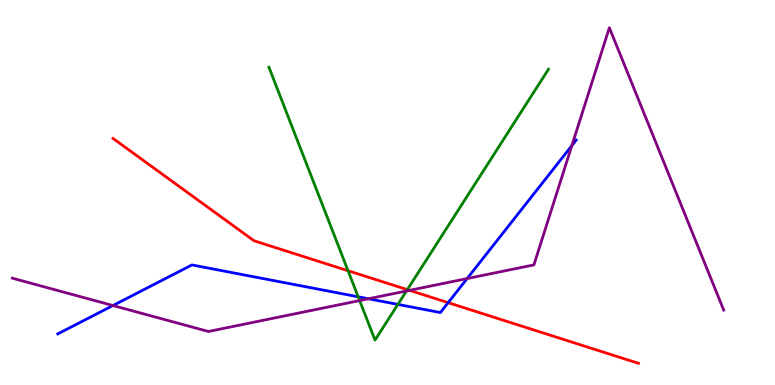[{'lines': ['blue', 'red'], 'intersections': [{'x': 5.78, 'y': 2.14}]}, {'lines': ['green', 'red'], 'intersections': [{'x': 4.49, 'y': 2.97}, {'x': 5.26, 'y': 2.48}]}, {'lines': ['purple', 'red'], 'intersections': [{'x': 5.28, 'y': 2.46}]}, {'lines': ['blue', 'green'], 'intersections': [{'x': 4.62, 'y': 2.29}, {'x': 5.13, 'y': 2.09}]}, {'lines': ['blue', 'purple'], 'intersections': [{'x': 1.46, 'y': 2.06}, {'x': 4.75, 'y': 2.24}, {'x': 6.03, 'y': 2.76}, {'x': 7.38, 'y': 6.22}]}, {'lines': ['green', 'purple'], 'intersections': [{'x': 4.64, 'y': 2.19}, {'x': 5.24, 'y': 2.44}]}]